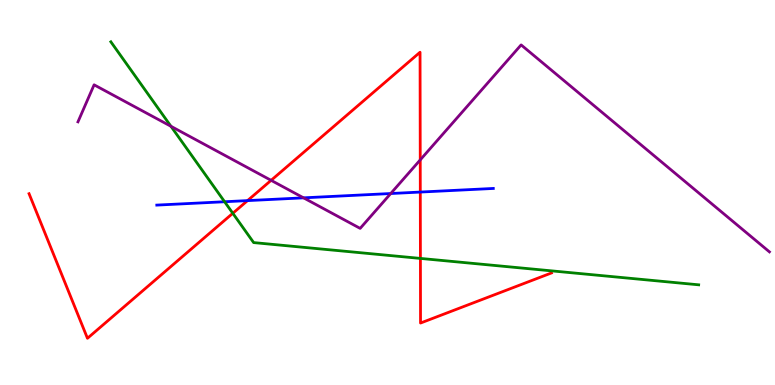[{'lines': ['blue', 'red'], 'intersections': [{'x': 3.19, 'y': 4.79}, {'x': 5.42, 'y': 5.01}]}, {'lines': ['green', 'red'], 'intersections': [{'x': 3.0, 'y': 4.46}, {'x': 5.42, 'y': 3.29}]}, {'lines': ['purple', 'red'], 'intersections': [{'x': 3.5, 'y': 5.32}, {'x': 5.42, 'y': 5.85}]}, {'lines': ['blue', 'green'], 'intersections': [{'x': 2.9, 'y': 4.76}]}, {'lines': ['blue', 'purple'], 'intersections': [{'x': 3.92, 'y': 4.86}, {'x': 5.04, 'y': 4.97}]}, {'lines': ['green', 'purple'], 'intersections': [{'x': 2.21, 'y': 6.72}]}]